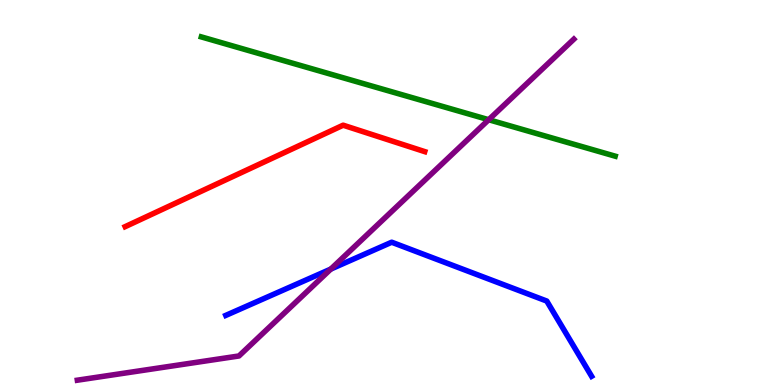[{'lines': ['blue', 'red'], 'intersections': []}, {'lines': ['green', 'red'], 'intersections': []}, {'lines': ['purple', 'red'], 'intersections': []}, {'lines': ['blue', 'green'], 'intersections': []}, {'lines': ['blue', 'purple'], 'intersections': [{'x': 4.27, 'y': 3.01}]}, {'lines': ['green', 'purple'], 'intersections': [{'x': 6.31, 'y': 6.89}]}]